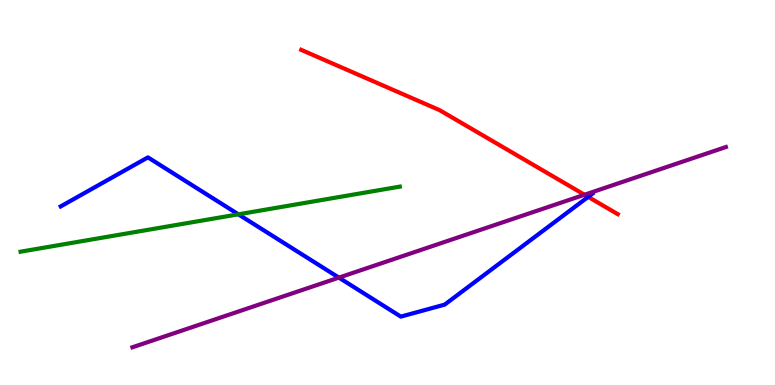[{'lines': ['blue', 'red'], 'intersections': [{'x': 7.59, 'y': 4.89}]}, {'lines': ['green', 'red'], 'intersections': []}, {'lines': ['purple', 'red'], 'intersections': [{'x': 7.54, 'y': 4.94}]}, {'lines': ['blue', 'green'], 'intersections': [{'x': 3.08, 'y': 4.43}]}, {'lines': ['blue', 'purple'], 'intersections': [{'x': 4.37, 'y': 2.79}]}, {'lines': ['green', 'purple'], 'intersections': []}]